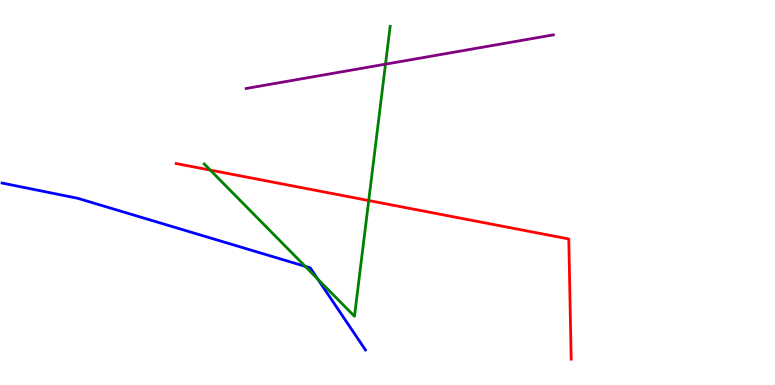[{'lines': ['blue', 'red'], 'intersections': []}, {'lines': ['green', 'red'], 'intersections': [{'x': 2.71, 'y': 5.58}, {'x': 4.76, 'y': 4.79}]}, {'lines': ['purple', 'red'], 'intersections': []}, {'lines': ['blue', 'green'], 'intersections': [{'x': 3.94, 'y': 3.08}, {'x': 4.1, 'y': 2.75}]}, {'lines': ['blue', 'purple'], 'intersections': []}, {'lines': ['green', 'purple'], 'intersections': [{'x': 4.97, 'y': 8.33}]}]